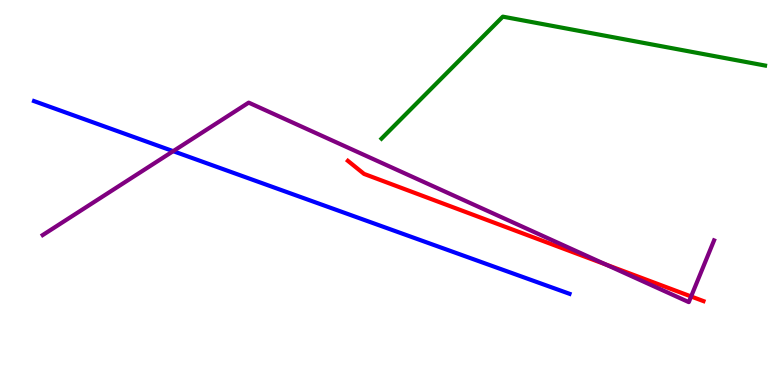[{'lines': ['blue', 'red'], 'intersections': []}, {'lines': ['green', 'red'], 'intersections': []}, {'lines': ['purple', 'red'], 'intersections': [{'x': 7.82, 'y': 3.13}, {'x': 8.92, 'y': 2.3}]}, {'lines': ['blue', 'green'], 'intersections': []}, {'lines': ['blue', 'purple'], 'intersections': [{'x': 2.23, 'y': 6.07}]}, {'lines': ['green', 'purple'], 'intersections': []}]